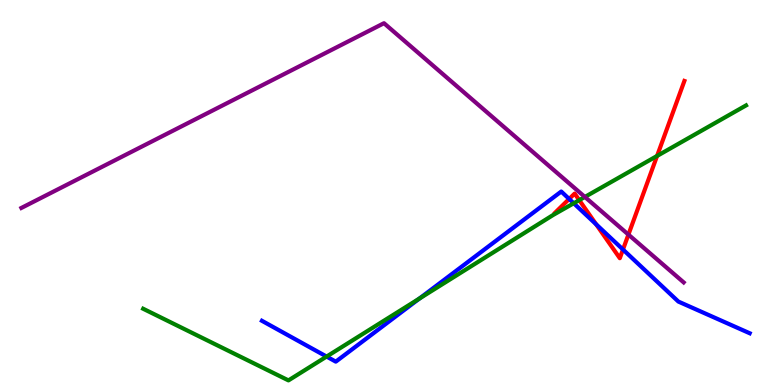[{'lines': ['blue', 'red'], 'intersections': [{'x': 7.34, 'y': 4.83}, {'x': 7.69, 'y': 4.17}, {'x': 8.04, 'y': 3.52}]}, {'lines': ['green', 'red'], 'intersections': [{'x': 7.47, 'y': 4.8}, {'x': 8.48, 'y': 5.95}]}, {'lines': ['purple', 'red'], 'intersections': [{'x': 8.11, 'y': 3.91}]}, {'lines': ['blue', 'green'], 'intersections': [{'x': 4.21, 'y': 0.739}, {'x': 5.41, 'y': 2.24}, {'x': 7.4, 'y': 4.72}]}, {'lines': ['blue', 'purple'], 'intersections': []}, {'lines': ['green', 'purple'], 'intersections': [{'x': 7.55, 'y': 4.88}]}]